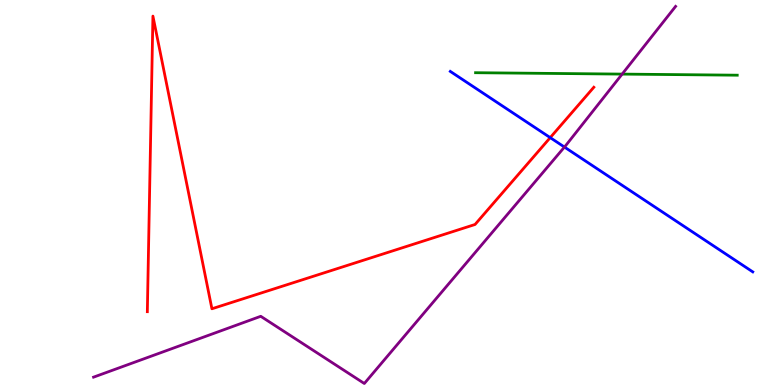[{'lines': ['blue', 'red'], 'intersections': [{'x': 7.1, 'y': 6.43}]}, {'lines': ['green', 'red'], 'intersections': []}, {'lines': ['purple', 'red'], 'intersections': []}, {'lines': ['blue', 'green'], 'intersections': []}, {'lines': ['blue', 'purple'], 'intersections': [{'x': 7.28, 'y': 6.18}]}, {'lines': ['green', 'purple'], 'intersections': [{'x': 8.03, 'y': 8.08}]}]